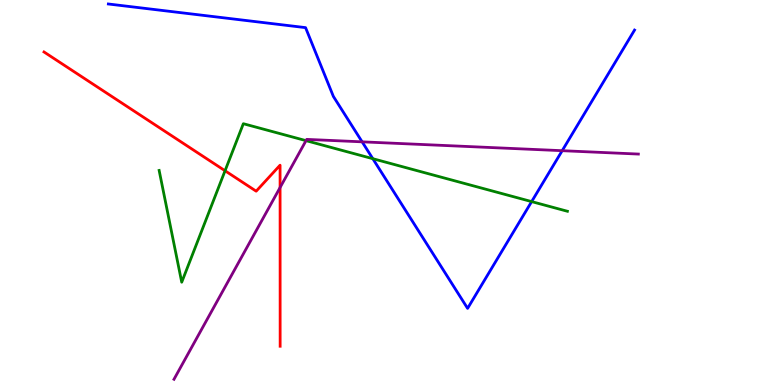[{'lines': ['blue', 'red'], 'intersections': []}, {'lines': ['green', 'red'], 'intersections': [{'x': 2.9, 'y': 5.56}]}, {'lines': ['purple', 'red'], 'intersections': [{'x': 3.61, 'y': 5.13}]}, {'lines': ['blue', 'green'], 'intersections': [{'x': 4.81, 'y': 5.88}, {'x': 6.86, 'y': 4.76}]}, {'lines': ['blue', 'purple'], 'intersections': [{'x': 4.67, 'y': 6.32}, {'x': 7.25, 'y': 6.09}]}, {'lines': ['green', 'purple'], 'intersections': [{'x': 3.95, 'y': 6.35}]}]